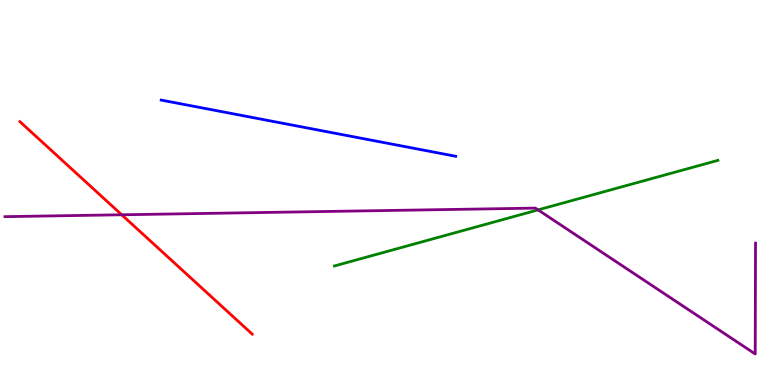[{'lines': ['blue', 'red'], 'intersections': []}, {'lines': ['green', 'red'], 'intersections': []}, {'lines': ['purple', 'red'], 'intersections': [{'x': 1.57, 'y': 4.42}]}, {'lines': ['blue', 'green'], 'intersections': []}, {'lines': ['blue', 'purple'], 'intersections': []}, {'lines': ['green', 'purple'], 'intersections': [{'x': 6.94, 'y': 4.55}]}]